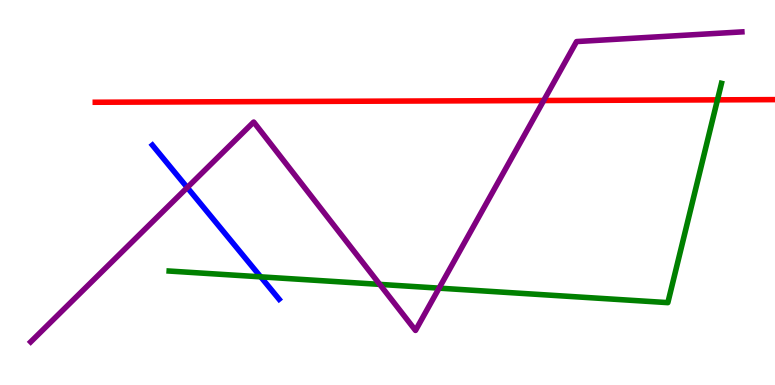[{'lines': ['blue', 'red'], 'intersections': []}, {'lines': ['green', 'red'], 'intersections': [{'x': 9.26, 'y': 7.41}]}, {'lines': ['purple', 'red'], 'intersections': [{'x': 7.02, 'y': 7.39}]}, {'lines': ['blue', 'green'], 'intersections': [{'x': 3.36, 'y': 2.81}]}, {'lines': ['blue', 'purple'], 'intersections': [{'x': 2.42, 'y': 5.13}]}, {'lines': ['green', 'purple'], 'intersections': [{'x': 4.9, 'y': 2.61}, {'x': 5.67, 'y': 2.52}]}]